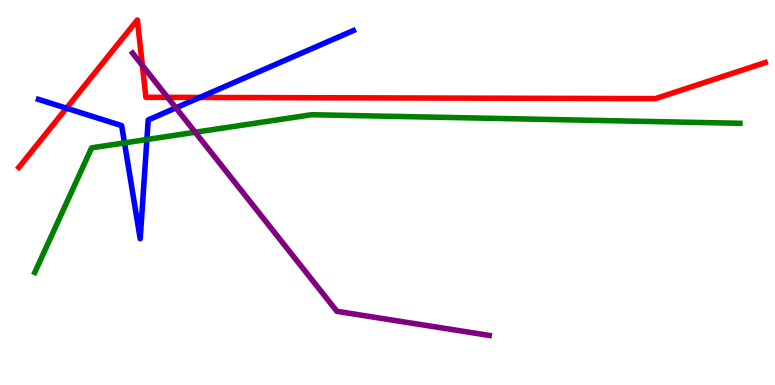[{'lines': ['blue', 'red'], 'intersections': [{'x': 0.857, 'y': 7.19}, {'x': 2.58, 'y': 7.47}]}, {'lines': ['green', 'red'], 'intersections': []}, {'lines': ['purple', 'red'], 'intersections': [{'x': 1.84, 'y': 8.3}, {'x': 2.16, 'y': 7.47}]}, {'lines': ['blue', 'green'], 'intersections': [{'x': 1.61, 'y': 6.29}, {'x': 1.9, 'y': 6.38}]}, {'lines': ['blue', 'purple'], 'intersections': [{'x': 2.27, 'y': 7.2}]}, {'lines': ['green', 'purple'], 'intersections': [{'x': 2.52, 'y': 6.57}]}]